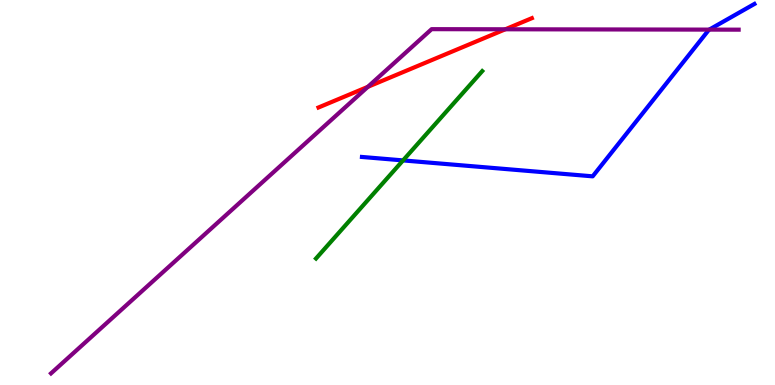[{'lines': ['blue', 'red'], 'intersections': []}, {'lines': ['green', 'red'], 'intersections': []}, {'lines': ['purple', 'red'], 'intersections': [{'x': 4.75, 'y': 7.74}, {'x': 6.52, 'y': 9.24}]}, {'lines': ['blue', 'green'], 'intersections': [{'x': 5.2, 'y': 5.83}]}, {'lines': ['blue', 'purple'], 'intersections': [{'x': 9.15, 'y': 9.23}]}, {'lines': ['green', 'purple'], 'intersections': []}]